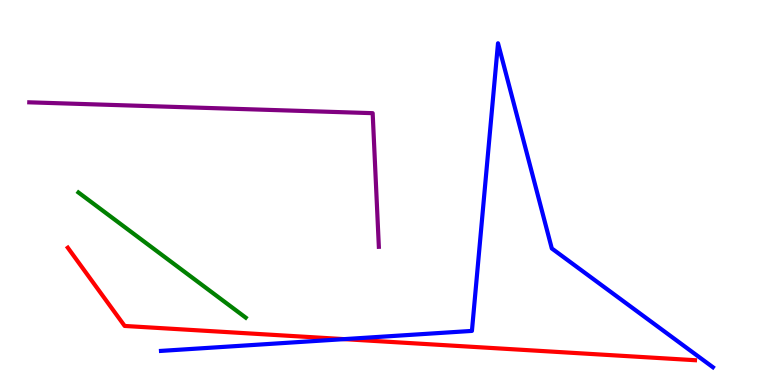[{'lines': ['blue', 'red'], 'intersections': [{'x': 4.44, 'y': 1.19}]}, {'lines': ['green', 'red'], 'intersections': []}, {'lines': ['purple', 'red'], 'intersections': []}, {'lines': ['blue', 'green'], 'intersections': []}, {'lines': ['blue', 'purple'], 'intersections': []}, {'lines': ['green', 'purple'], 'intersections': []}]